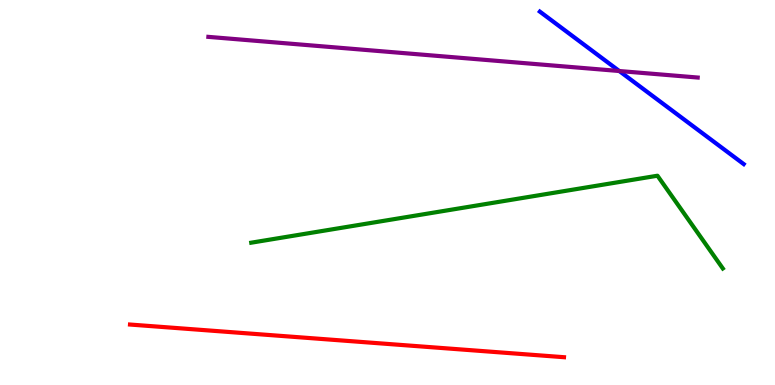[{'lines': ['blue', 'red'], 'intersections': []}, {'lines': ['green', 'red'], 'intersections': []}, {'lines': ['purple', 'red'], 'intersections': []}, {'lines': ['blue', 'green'], 'intersections': []}, {'lines': ['blue', 'purple'], 'intersections': [{'x': 7.99, 'y': 8.16}]}, {'lines': ['green', 'purple'], 'intersections': []}]